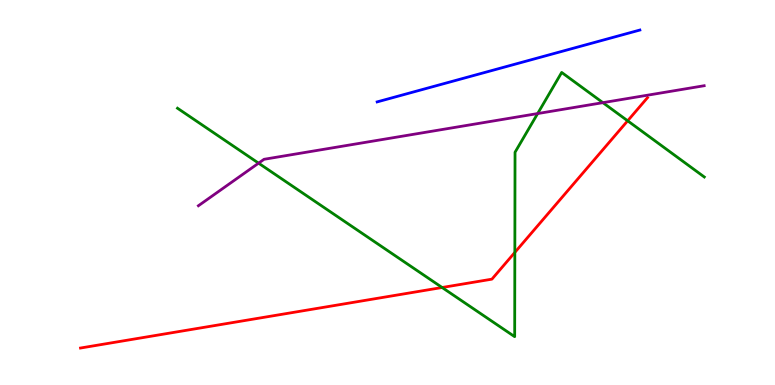[{'lines': ['blue', 'red'], 'intersections': []}, {'lines': ['green', 'red'], 'intersections': [{'x': 5.7, 'y': 2.53}, {'x': 6.64, 'y': 3.44}, {'x': 8.1, 'y': 6.86}]}, {'lines': ['purple', 'red'], 'intersections': []}, {'lines': ['blue', 'green'], 'intersections': []}, {'lines': ['blue', 'purple'], 'intersections': []}, {'lines': ['green', 'purple'], 'intersections': [{'x': 3.34, 'y': 5.76}, {'x': 6.94, 'y': 7.05}, {'x': 7.78, 'y': 7.33}]}]